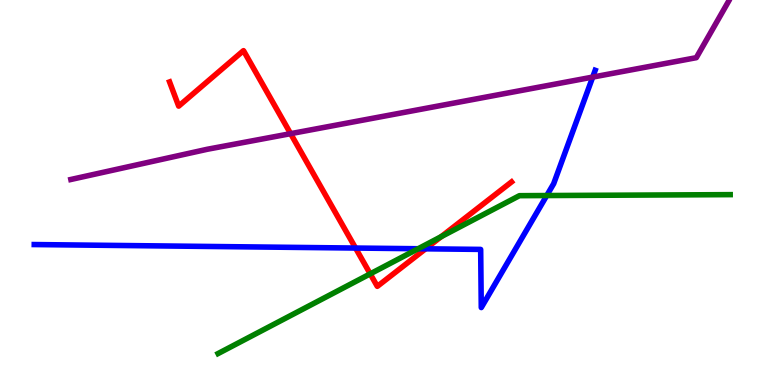[{'lines': ['blue', 'red'], 'intersections': [{'x': 4.59, 'y': 3.56}, {'x': 5.49, 'y': 3.54}]}, {'lines': ['green', 'red'], 'intersections': [{'x': 4.78, 'y': 2.89}, {'x': 5.69, 'y': 3.85}]}, {'lines': ['purple', 'red'], 'intersections': [{'x': 3.75, 'y': 6.53}]}, {'lines': ['blue', 'green'], 'intersections': [{'x': 5.4, 'y': 3.54}, {'x': 7.05, 'y': 4.92}]}, {'lines': ['blue', 'purple'], 'intersections': [{'x': 7.65, 'y': 8.0}]}, {'lines': ['green', 'purple'], 'intersections': []}]